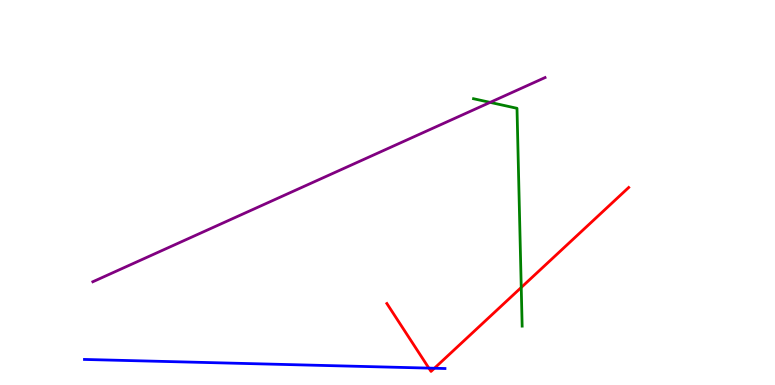[{'lines': ['blue', 'red'], 'intersections': [{'x': 5.53, 'y': 0.439}, {'x': 5.61, 'y': 0.435}]}, {'lines': ['green', 'red'], 'intersections': [{'x': 6.73, 'y': 2.53}]}, {'lines': ['purple', 'red'], 'intersections': []}, {'lines': ['blue', 'green'], 'intersections': []}, {'lines': ['blue', 'purple'], 'intersections': []}, {'lines': ['green', 'purple'], 'intersections': [{'x': 6.32, 'y': 7.34}]}]